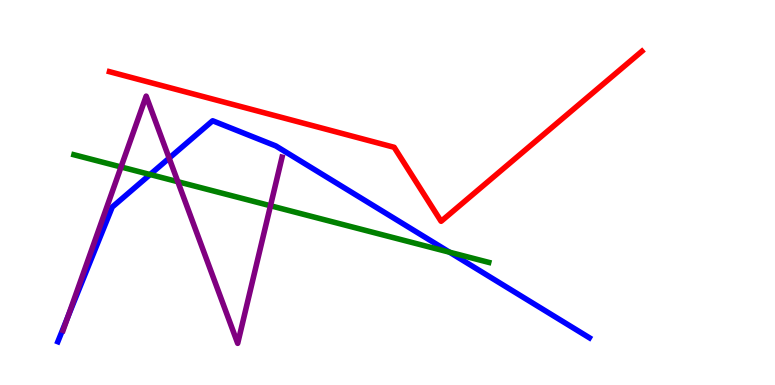[{'lines': ['blue', 'red'], 'intersections': []}, {'lines': ['green', 'red'], 'intersections': []}, {'lines': ['purple', 'red'], 'intersections': []}, {'lines': ['blue', 'green'], 'intersections': [{'x': 1.94, 'y': 5.47}, {'x': 5.8, 'y': 3.45}]}, {'lines': ['blue', 'purple'], 'intersections': [{'x': 0.875, 'y': 1.76}, {'x': 2.18, 'y': 5.89}]}, {'lines': ['green', 'purple'], 'intersections': [{'x': 1.56, 'y': 5.66}, {'x': 2.29, 'y': 5.28}, {'x': 3.49, 'y': 4.66}]}]